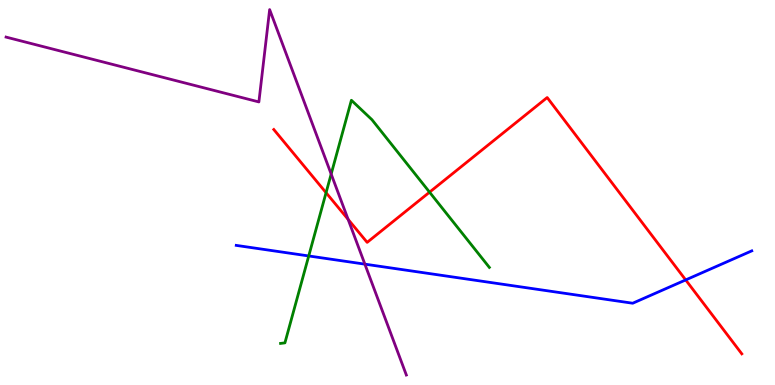[{'lines': ['blue', 'red'], 'intersections': [{'x': 8.85, 'y': 2.73}]}, {'lines': ['green', 'red'], 'intersections': [{'x': 4.21, 'y': 4.99}, {'x': 5.54, 'y': 5.01}]}, {'lines': ['purple', 'red'], 'intersections': [{'x': 4.49, 'y': 4.3}]}, {'lines': ['blue', 'green'], 'intersections': [{'x': 3.98, 'y': 3.35}]}, {'lines': ['blue', 'purple'], 'intersections': [{'x': 4.71, 'y': 3.14}]}, {'lines': ['green', 'purple'], 'intersections': [{'x': 4.27, 'y': 5.48}]}]